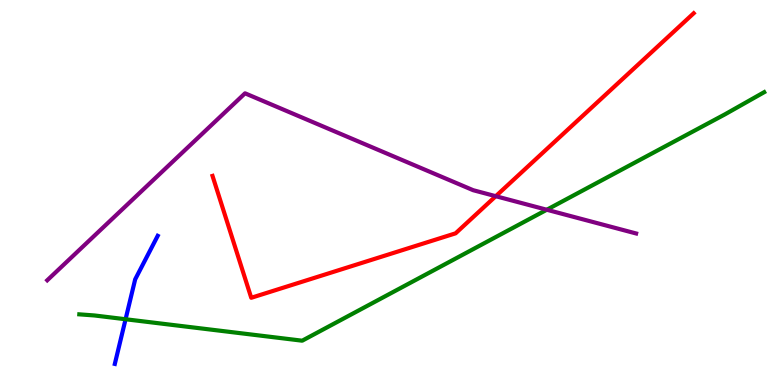[{'lines': ['blue', 'red'], 'intersections': []}, {'lines': ['green', 'red'], 'intersections': []}, {'lines': ['purple', 'red'], 'intersections': [{'x': 6.4, 'y': 4.9}]}, {'lines': ['blue', 'green'], 'intersections': [{'x': 1.62, 'y': 1.71}]}, {'lines': ['blue', 'purple'], 'intersections': []}, {'lines': ['green', 'purple'], 'intersections': [{'x': 7.06, 'y': 4.55}]}]